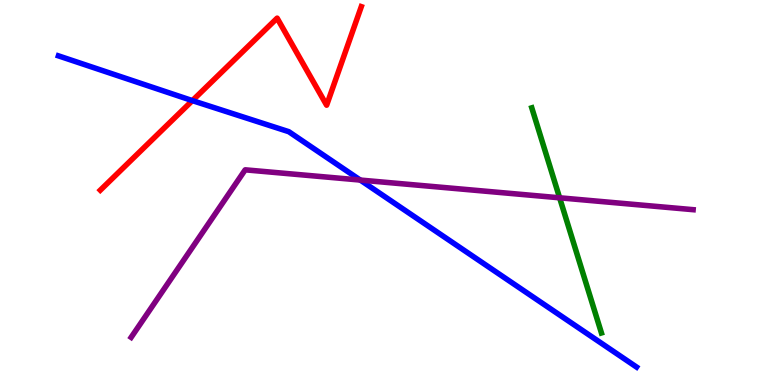[{'lines': ['blue', 'red'], 'intersections': [{'x': 2.48, 'y': 7.39}]}, {'lines': ['green', 'red'], 'intersections': []}, {'lines': ['purple', 'red'], 'intersections': []}, {'lines': ['blue', 'green'], 'intersections': []}, {'lines': ['blue', 'purple'], 'intersections': [{'x': 4.65, 'y': 5.32}]}, {'lines': ['green', 'purple'], 'intersections': [{'x': 7.22, 'y': 4.86}]}]